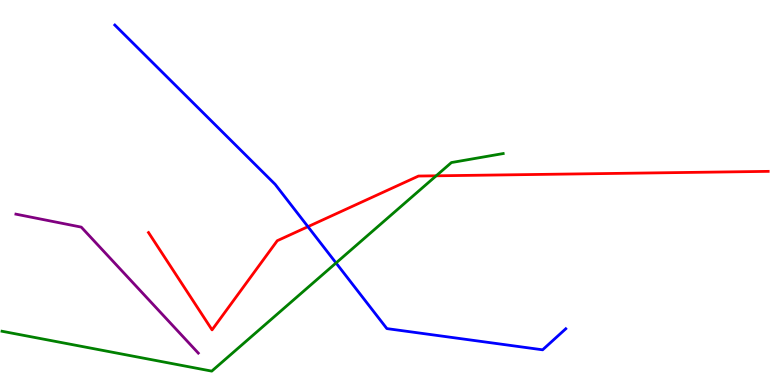[{'lines': ['blue', 'red'], 'intersections': [{'x': 3.97, 'y': 4.11}]}, {'lines': ['green', 'red'], 'intersections': [{'x': 5.63, 'y': 5.43}]}, {'lines': ['purple', 'red'], 'intersections': []}, {'lines': ['blue', 'green'], 'intersections': [{'x': 4.34, 'y': 3.17}]}, {'lines': ['blue', 'purple'], 'intersections': []}, {'lines': ['green', 'purple'], 'intersections': []}]